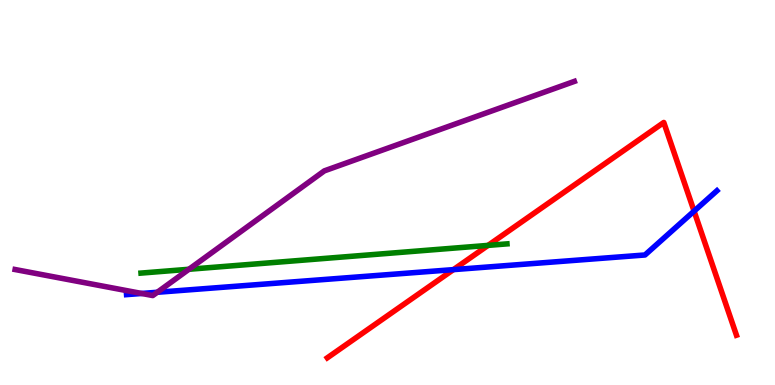[{'lines': ['blue', 'red'], 'intersections': [{'x': 5.85, 'y': 3.0}, {'x': 8.96, 'y': 4.52}]}, {'lines': ['green', 'red'], 'intersections': [{'x': 6.3, 'y': 3.63}]}, {'lines': ['purple', 'red'], 'intersections': []}, {'lines': ['blue', 'green'], 'intersections': []}, {'lines': ['blue', 'purple'], 'intersections': [{'x': 1.83, 'y': 2.38}, {'x': 2.03, 'y': 2.41}]}, {'lines': ['green', 'purple'], 'intersections': [{'x': 2.44, 'y': 3.01}]}]